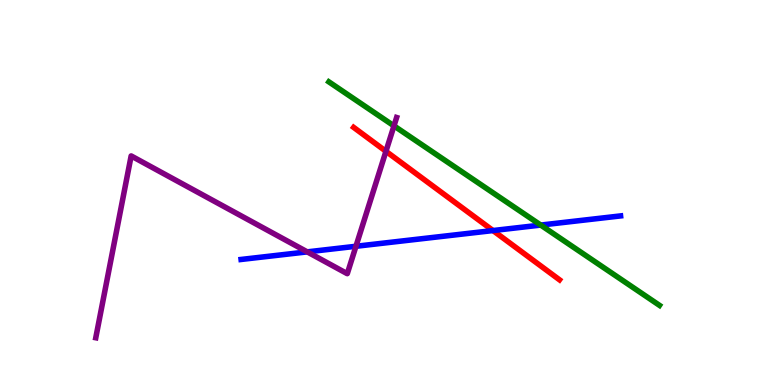[{'lines': ['blue', 'red'], 'intersections': [{'x': 6.36, 'y': 4.01}]}, {'lines': ['green', 'red'], 'intersections': []}, {'lines': ['purple', 'red'], 'intersections': [{'x': 4.98, 'y': 6.07}]}, {'lines': ['blue', 'green'], 'intersections': [{'x': 6.98, 'y': 4.15}]}, {'lines': ['blue', 'purple'], 'intersections': [{'x': 3.96, 'y': 3.46}, {'x': 4.59, 'y': 3.6}]}, {'lines': ['green', 'purple'], 'intersections': [{'x': 5.08, 'y': 6.73}]}]